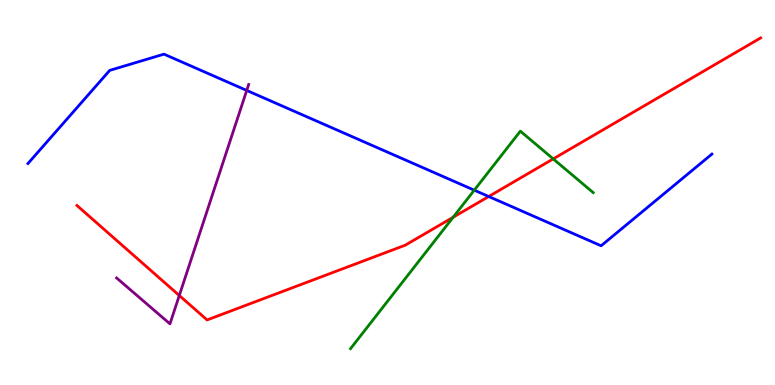[{'lines': ['blue', 'red'], 'intersections': [{'x': 6.31, 'y': 4.9}]}, {'lines': ['green', 'red'], 'intersections': [{'x': 5.85, 'y': 4.36}, {'x': 7.14, 'y': 5.87}]}, {'lines': ['purple', 'red'], 'intersections': [{'x': 2.31, 'y': 2.32}]}, {'lines': ['blue', 'green'], 'intersections': [{'x': 6.12, 'y': 5.06}]}, {'lines': ['blue', 'purple'], 'intersections': [{'x': 3.18, 'y': 7.65}]}, {'lines': ['green', 'purple'], 'intersections': []}]